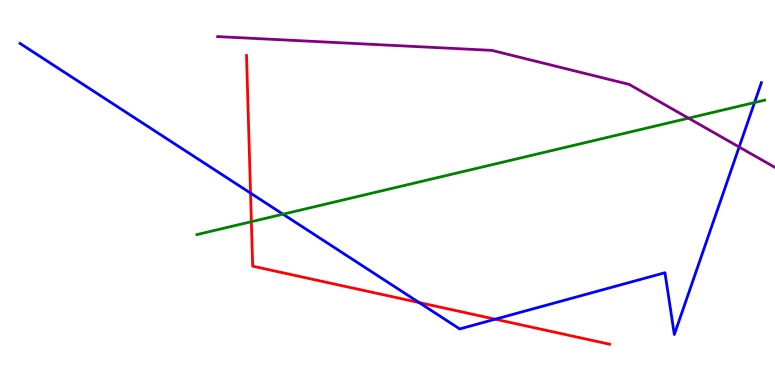[{'lines': ['blue', 'red'], 'intersections': [{'x': 3.23, 'y': 4.98}, {'x': 5.41, 'y': 2.14}, {'x': 6.39, 'y': 1.71}]}, {'lines': ['green', 'red'], 'intersections': [{'x': 3.24, 'y': 4.24}]}, {'lines': ['purple', 'red'], 'intersections': []}, {'lines': ['blue', 'green'], 'intersections': [{'x': 3.65, 'y': 4.44}, {'x': 9.74, 'y': 7.34}]}, {'lines': ['blue', 'purple'], 'intersections': [{'x': 9.54, 'y': 6.18}]}, {'lines': ['green', 'purple'], 'intersections': [{'x': 8.88, 'y': 6.93}]}]